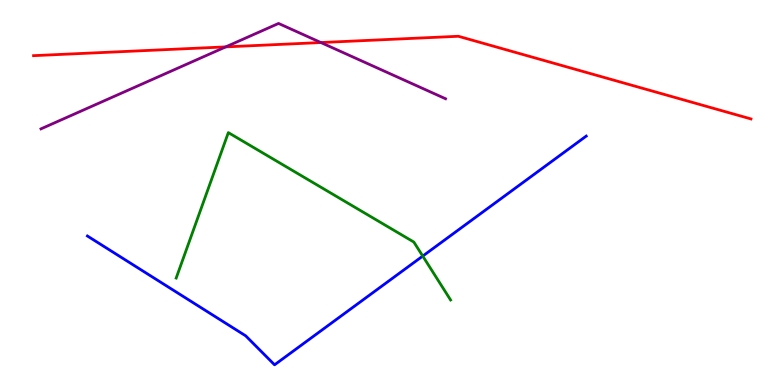[{'lines': ['blue', 'red'], 'intersections': []}, {'lines': ['green', 'red'], 'intersections': []}, {'lines': ['purple', 'red'], 'intersections': [{'x': 2.91, 'y': 8.78}, {'x': 4.14, 'y': 8.89}]}, {'lines': ['blue', 'green'], 'intersections': [{'x': 5.45, 'y': 3.35}]}, {'lines': ['blue', 'purple'], 'intersections': []}, {'lines': ['green', 'purple'], 'intersections': []}]